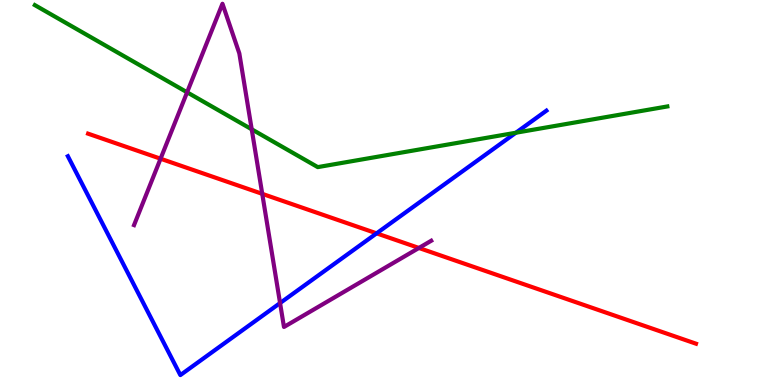[{'lines': ['blue', 'red'], 'intersections': [{'x': 4.86, 'y': 3.94}]}, {'lines': ['green', 'red'], 'intersections': []}, {'lines': ['purple', 'red'], 'intersections': [{'x': 2.07, 'y': 5.88}, {'x': 3.38, 'y': 4.97}, {'x': 5.41, 'y': 3.56}]}, {'lines': ['blue', 'green'], 'intersections': [{'x': 6.66, 'y': 6.55}]}, {'lines': ['blue', 'purple'], 'intersections': [{'x': 3.61, 'y': 2.13}]}, {'lines': ['green', 'purple'], 'intersections': [{'x': 2.41, 'y': 7.6}, {'x': 3.25, 'y': 6.64}]}]